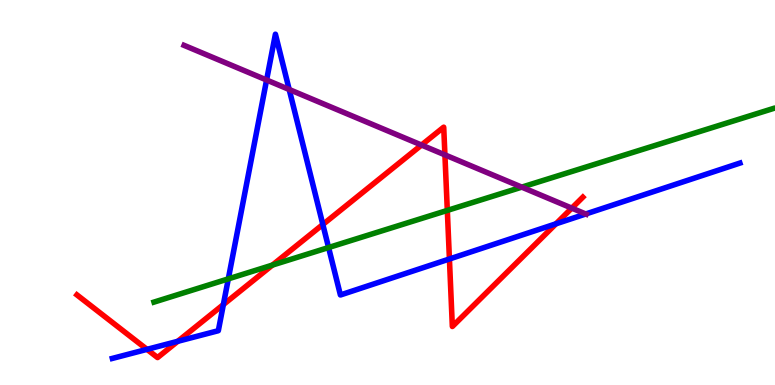[{'lines': ['blue', 'red'], 'intersections': [{'x': 1.9, 'y': 0.926}, {'x': 2.29, 'y': 1.13}, {'x': 2.88, 'y': 2.09}, {'x': 4.17, 'y': 4.17}, {'x': 5.8, 'y': 3.27}, {'x': 7.17, 'y': 4.19}]}, {'lines': ['green', 'red'], 'intersections': [{'x': 3.52, 'y': 3.11}, {'x': 5.77, 'y': 4.53}]}, {'lines': ['purple', 'red'], 'intersections': [{'x': 5.44, 'y': 6.23}, {'x': 5.74, 'y': 5.98}, {'x': 7.38, 'y': 4.59}]}, {'lines': ['blue', 'green'], 'intersections': [{'x': 2.95, 'y': 2.76}, {'x': 4.24, 'y': 3.57}]}, {'lines': ['blue', 'purple'], 'intersections': [{'x': 3.44, 'y': 7.92}, {'x': 3.73, 'y': 7.68}, {'x': 7.56, 'y': 4.44}]}, {'lines': ['green', 'purple'], 'intersections': [{'x': 6.73, 'y': 5.14}]}]